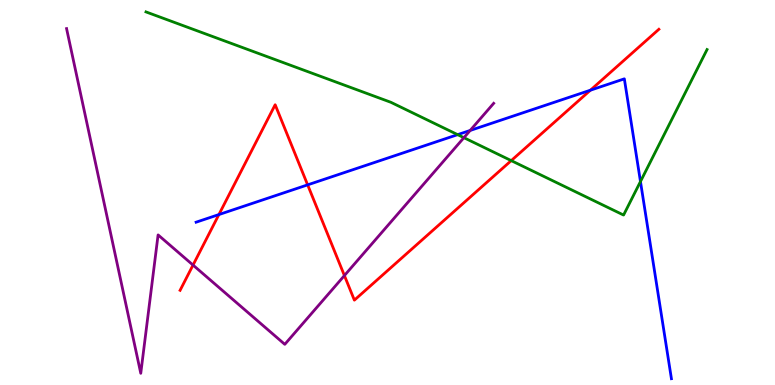[{'lines': ['blue', 'red'], 'intersections': [{'x': 2.82, 'y': 4.43}, {'x': 3.97, 'y': 5.2}, {'x': 7.62, 'y': 7.66}]}, {'lines': ['green', 'red'], 'intersections': [{'x': 6.6, 'y': 5.83}]}, {'lines': ['purple', 'red'], 'intersections': [{'x': 2.49, 'y': 3.11}, {'x': 4.44, 'y': 2.84}]}, {'lines': ['blue', 'green'], 'intersections': [{'x': 5.91, 'y': 6.5}, {'x': 8.26, 'y': 5.28}]}, {'lines': ['blue', 'purple'], 'intersections': [{'x': 6.07, 'y': 6.61}]}, {'lines': ['green', 'purple'], 'intersections': [{'x': 5.99, 'y': 6.42}]}]